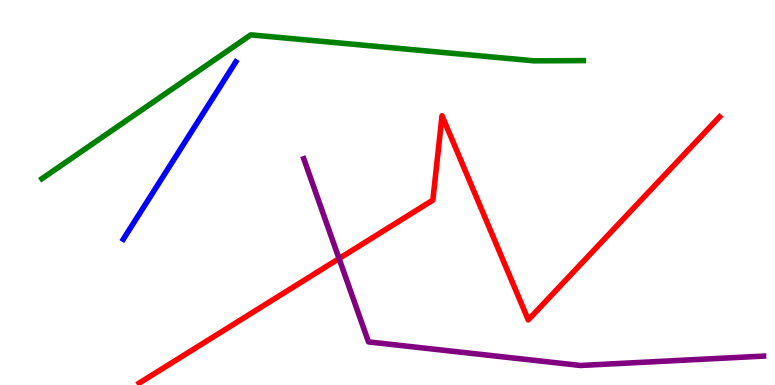[{'lines': ['blue', 'red'], 'intersections': []}, {'lines': ['green', 'red'], 'intersections': []}, {'lines': ['purple', 'red'], 'intersections': [{'x': 4.38, 'y': 3.28}]}, {'lines': ['blue', 'green'], 'intersections': []}, {'lines': ['blue', 'purple'], 'intersections': []}, {'lines': ['green', 'purple'], 'intersections': []}]